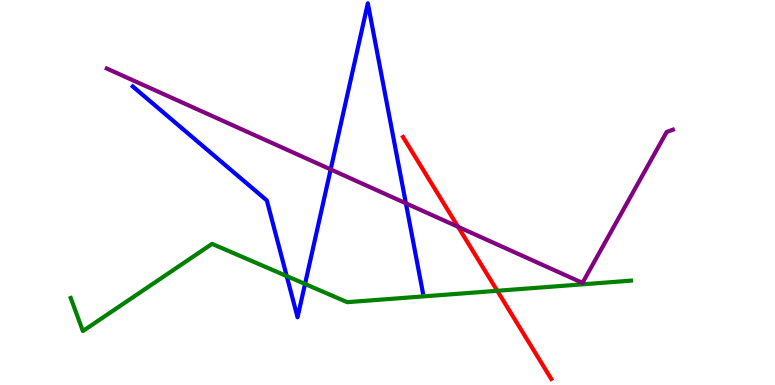[{'lines': ['blue', 'red'], 'intersections': []}, {'lines': ['green', 'red'], 'intersections': [{'x': 6.42, 'y': 2.45}]}, {'lines': ['purple', 'red'], 'intersections': [{'x': 5.91, 'y': 4.11}]}, {'lines': ['blue', 'green'], 'intersections': [{'x': 3.7, 'y': 2.83}, {'x': 3.94, 'y': 2.62}]}, {'lines': ['blue', 'purple'], 'intersections': [{'x': 4.27, 'y': 5.6}, {'x': 5.24, 'y': 4.72}]}, {'lines': ['green', 'purple'], 'intersections': []}]